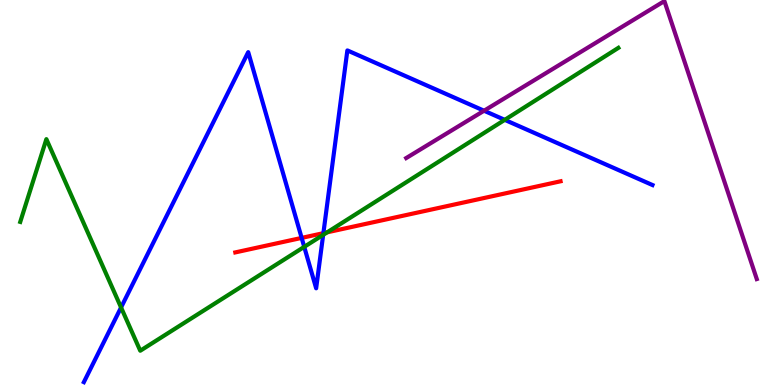[{'lines': ['blue', 'red'], 'intersections': [{'x': 3.89, 'y': 3.82}, {'x': 4.17, 'y': 3.94}]}, {'lines': ['green', 'red'], 'intersections': [{'x': 4.22, 'y': 3.97}]}, {'lines': ['purple', 'red'], 'intersections': []}, {'lines': ['blue', 'green'], 'intersections': [{'x': 1.56, 'y': 2.01}, {'x': 3.93, 'y': 3.59}, {'x': 4.17, 'y': 3.9}, {'x': 6.51, 'y': 6.89}]}, {'lines': ['blue', 'purple'], 'intersections': [{'x': 6.25, 'y': 7.12}]}, {'lines': ['green', 'purple'], 'intersections': []}]